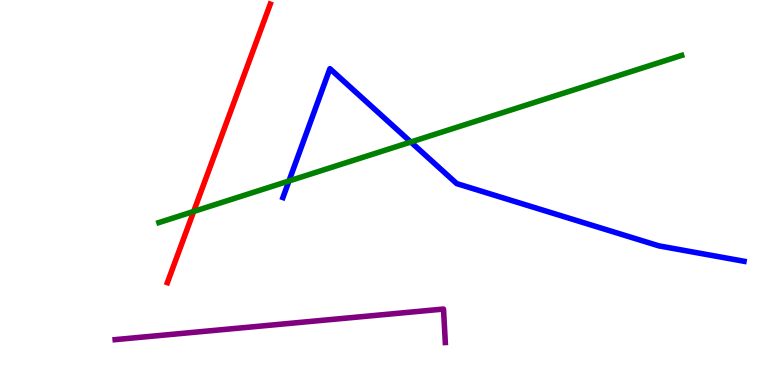[{'lines': ['blue', 'red'], 'intersections': []}, {'lines': ['green', 'red'], 'intersections': [{'x': 2.5, 'y': 4.51}]}, {'lines': ['purple', 'red'], 'intersections': []}, {'lines': ['blue', 'green'], 'intersections': [{'x': 3.73, 'y': 5.3}, {'x': 5.3, 'y': 6.31}]}, {'lines': ['blue', 'purple'], 'intersections': []}, {'lines': ['green', 'purple'], 'intersections': []}]